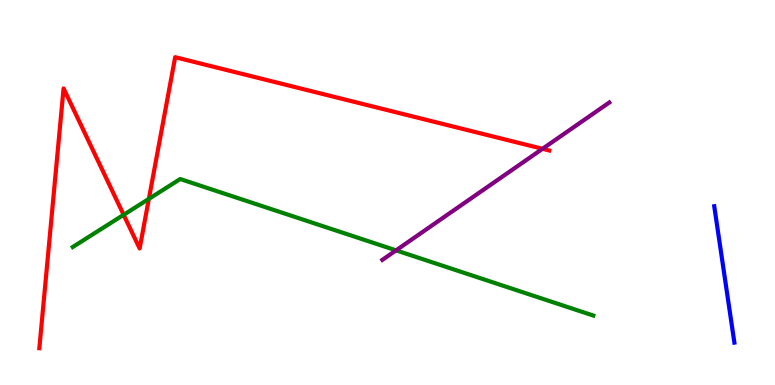[{'lines': ['blue', 'red'], 'intersections': []}, {'lines': ['green', 'red'], 'intersections': [{'x': 1.6, 'y': 4.42}, {'x': 1.92, 'y': 4.83}]}, {'lines': ['purple', 'red'], 'intersections': [{'x': 7.0, 'y': 6.13}]}, {'lines': ['blue', 'green'], 'intersections': []}, {'lines': ['blue', 'purple'], 'intersections': []}, {'lines': ['green', 'purple'], 'intersections': [{'x': 5.11, 'y': 3.5}]}]